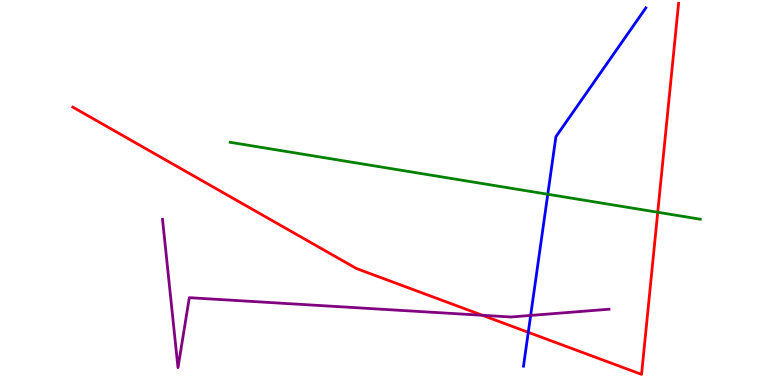[{'lines': ['blue', 'red'], 'intersections': [{'x': 6.82, 'y': 1.37}]}, {'lines': ['green', 'red'], 'intersections': [{'x': 8.49, 'y': 4.49}]}, {'lines': ['purple', 'red'], 'intersections': [{'x': 6.22, 'y': 1.81}]}, {'lines': ['blue', 'green'], 'intersections': [{'x': 7.07, 'y': 4.95}]}, {'lines': ['blue', 'purple'], 'intersections': [{'x': 6.85, 'y': 1.81}]}, {'lines': ['green', 'purple'], 'intersections': []}]